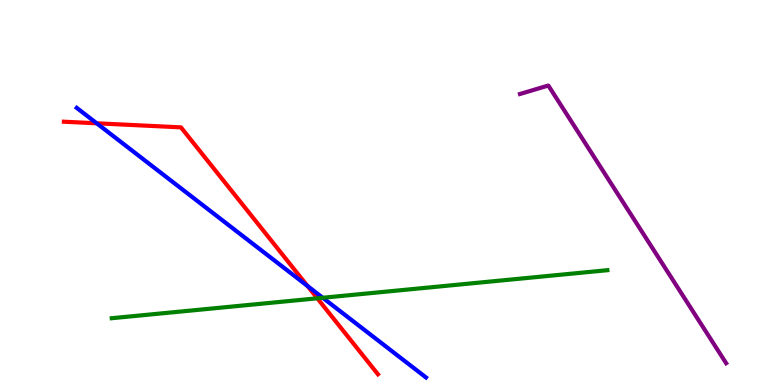[{'lines': ['blue', 'red'], 'intersections': [{'x': 1.25, 'y': 6.8}, {'x': 3.97, 'y': 2.57}]}, {'lines': ['green', 'red'], 'intersections': [{'x': 4.09, 'y': 2.25}]}, {'lines': ['purple', 'red'], 'intersections': []}, {'lines': ['blue', 'green'], 'intersections': [{'x': 4.16, 'y': 2.27}]}, {'lines': ['blue', 'purple'], 'intersections': []}, {'lines': ['green', 'purple'], 'intersections': []}]